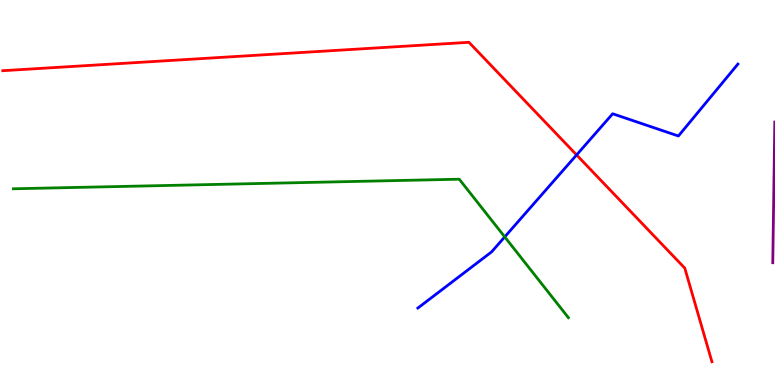[{'lines': ['blue', 'red'], 'intersections': [{'x': 7.44, 'y': 5.98}]}, {'lines': ['green', 'red'], 'intersections': []}, {'lines': ['purple', 'red'], 'intersections': []}, {'lines': ['blue', 'green'], 'intersections': [{'x': 6.51, 'y': 3.85}]}, {'lines': ['blue', 'purple'], 'intersections': []}, {'lines': ['green', 'purple'], 'intersections': []}]